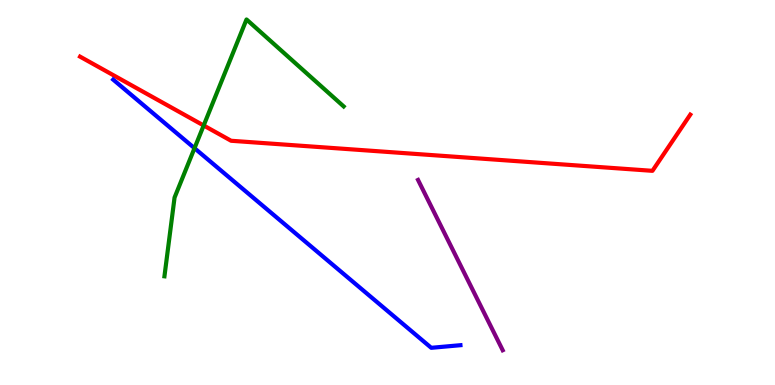[{'lines': ['blue', 'red'], 'intersections': []}, {'lines': ['green', 'red'], 'intersections': [{'x': 2.63, 'y': 6.74}]}, {'lines': ['purple', 'red'], 'intersections': []}, {'lines': ['blue', 'green'], 'intersections': [{'x': 2.51, 'y': 6.15}]}, {'lines': ['blue', 'purple'], 'intersections': []}, {'lines': ['green', 'purple'], 'intersections': []}]